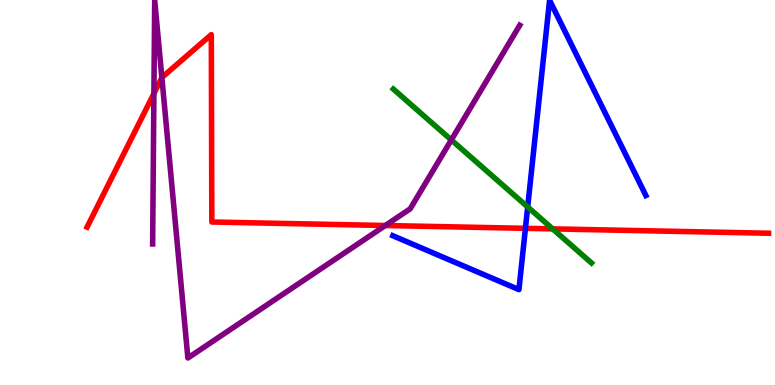[{'lines': ['blue', 'red'], 'intersections': [{'x': 6.78, 'y': 4.07}]}, {'lines': ['green', 'red'], 'intersections': [{'x': 7.13, 'y': 4.06}]}, {'lines': ['purple', 'red'], 'intersections': [{'x': 1.99, 'y': 7.57}, {'x': 2.09, 'y': 7.98}, {'x': 4.97, 'y': 4.14}]}, {'lines': ['blue', 'green'], 'intersections': [{'x': 6.81, 'y': 4.62}]}, {'lines': ['blue', 'purple'], 'intersections': []}, {'lines': ['green', 'purple'], 'intersections': [{'x': 5.82, 'y': 6.37}]}]